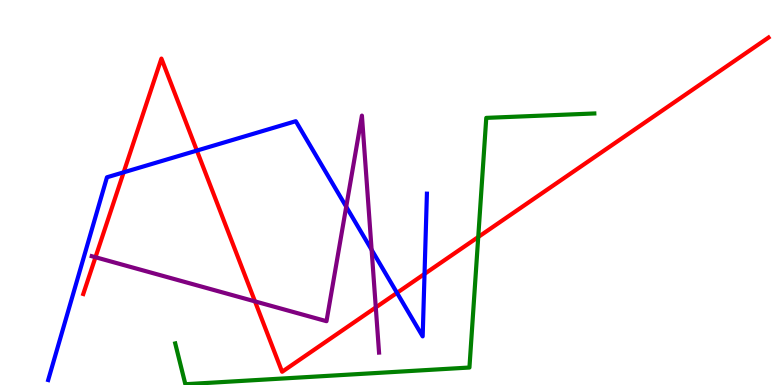[{'lines': ['blue', 'red'], 'intersections': [{'x': 1.6, 'y': 5.52}, {'x': 2.54, 'y': 6.09}, {'x': 5.12, 'y': 2.39}, {'x': 5.48, 'y': 2.89}]}, {'lines': ['green', 'red'], 'intersections': [{'x': 6.17, 'y': 3.84}]}, {'lines': ['purple', 'red'], 'intersections': [{'x': 1.23, 'y': 3.32}, {'x': 3.29, 'y': 2.17}, {'x': 4.85, 'y': 2.02}]}, {'lines': ['blue', 'green'], 'intersections': []}, {'lines': ['blue', 'purple'], 'intersections': [{'x': 4.47, 'y': 4.63}, {'x': 4.8, 'y': 3.51}]}, {'lines': ['green', 'purple'], 'intersections': []}]